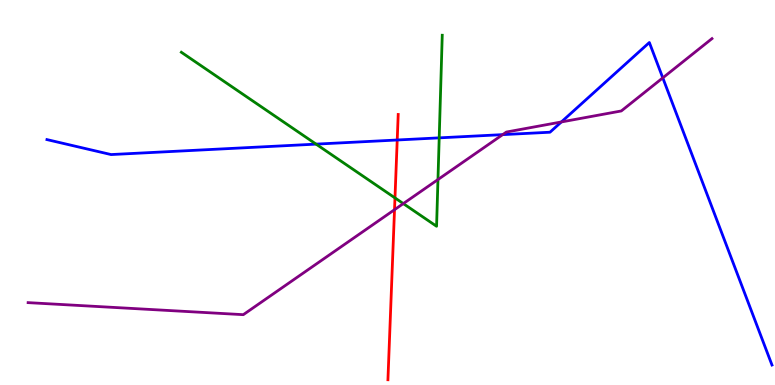[{'lines': ['blue', 'red'], 'intersections': [{'x': 5.13, 'y': 6.36}]}, {'lines': ['green', 'red'], 'intersections': [{'x': 5.1, 'y': 4.86}]}, {'lines': ['purple', 'red'], 'intersections': [{'x': 5.09, 'y': 4.55}]}, {'lines': ['blue', 'green'], 'intersections': [{'x': 4.08, 'y': 6.26}, {'x': 5.67, 'y': 6.42}]}, {'lines': ['blue', 'purple'], 'intersections': [{'x': 6.49, 'y': 6.5}, {'x': 7.24, 'y': 6.83}, {'x': 8.55, 'y': 7.98}]}, {'lines': ['green', 'purple'], 'intersections': [{'x': 5.2, 'y': 4.71}, {'x': 5.65, 'y': 5.34}]}]